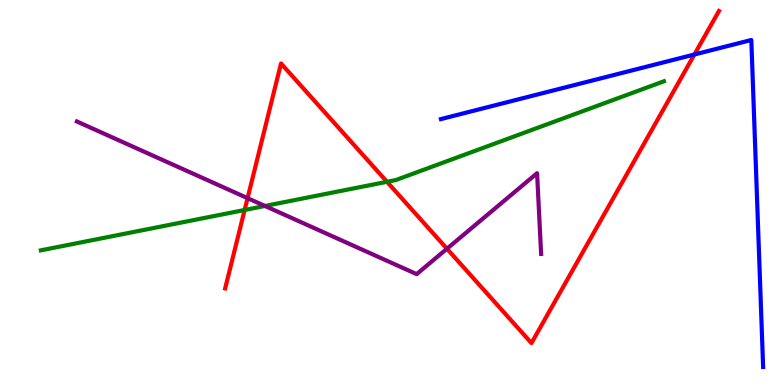[{'lines': ['blue', 'red'], 'intersections': [{'x': 8.96, 'y': 8.58}]}, {'lines': ['green', 'red'], 'intersections': [{'x': 3.16, 'y': 4.55}, {'x': 4.99, 'y': 5.28}]}, {'lines': ['purple', 'red'], 'intersections': [{'x': 3.19, 'y': 4.85}, {'x': 5.77, 'y': 3.54}]}, {'lines': ['blue', 'green'], 'intersections': []}, {'lines': ['blue', 'purple'], 'intersections': []}, {'lines': ['green', 'purple'], 'intersections': [{'x': 3.42, 'y': 4.65}]}]